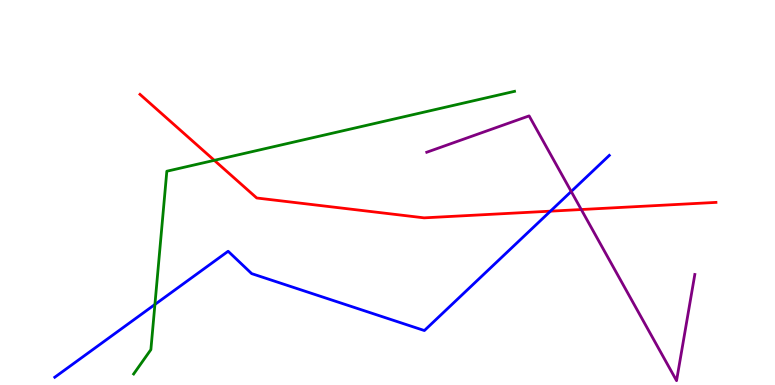[{'lines': ['blue', 'red'], 'intersections': [{'x': 7.1, 'y': 4.52}]}, {'lines': ['green', 'red'], 'intersections': [{'x': 2.77, 'y': 5.84}]}, {'lines': ['purple', 'red'], 'intersections': [{'x': 7.5, 'y': 4.56}]}, {'lines': ['blue', 'green'], 'intersections': [{'x': 2.0, 'y': 2.09}]}, {'lines': ['blue', 'purple'], 'intersections': [{'x': 7.37, 'y': 5.03}]}, {'lines': ['green', 'purple'], 'intersections': []}]